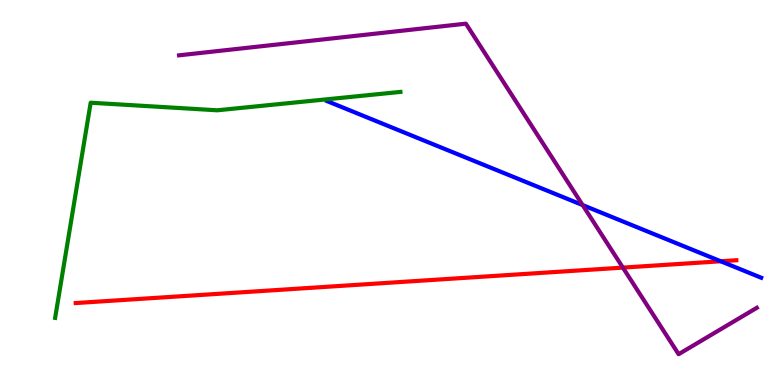[{'lines': ['blue', 'red'], 'intersections': [{'x': 9.3, 'y': 3.21}]}, {'lines': ['green', 'red'], 'intersections': []}, {'lines': ['purple', 'red'], 'intersections': [{'x': 8.04, 'y': 3.05}]}, {'lines': ['blue', 'green'], 'intersections': []}, {'lines': ['blue', 'purple'], 'intersections': [{'x': 7.52, 'y': 4.67}]}, {'lines': ['green', 'purple'], 'intersections': []}]